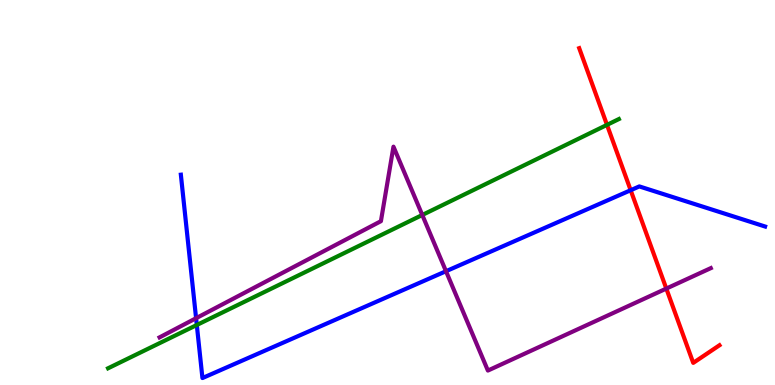[{'lines': ['blue', 'red'], 'intersections': [{'x': 8.14, 'y': 5.06}]}, {'lines': ['green', 'red'], 'intersections': [{'x': 7.83, 'y': 6.76}]}, {'lines': ['purple', 'red'], 'intersections': [{'x': 8.6, 'y': 2.5}]}, {'lines': ['blue', 'green'], 'intersections': [{'x': 2.54, 'y': 1.56}]}, {'lines': ['blue', 'purple'], 'intersections': [{'x': 2.53, 'y': 1.74}, {'x': 5.75, 'y': 2.96}]}, {'lines': ['green', 'purple'], 'intersections': [{'x': 5.45, 'y': 4.42}]}]